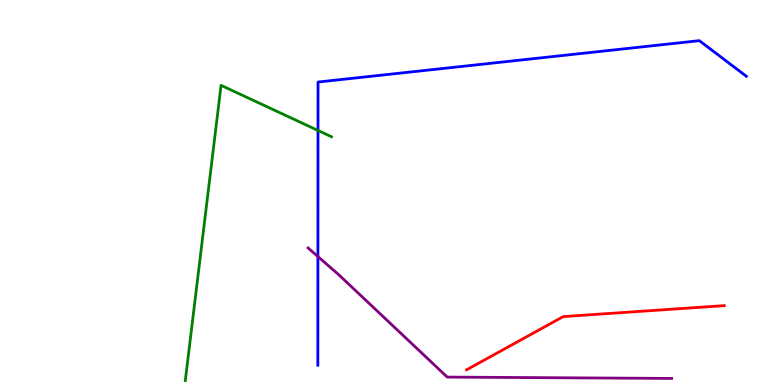[{'lines': ['blue', 'red'], 'intersections': []}, {'lines': ['green', 'red'], 'intersections': []}, {'lines': ['purple', 'red'], 'intersections': []}, {'lines': ['blue', 'green'], 'intersections': [{'x': 4.1, 'y': 6.61}]}, {'lines': ['blue', 'purple'], 'intersections': [{'x': 4.1, 'y': 3.34}]}, {'lines': ['green', 'purple'], 'intersections': []}]